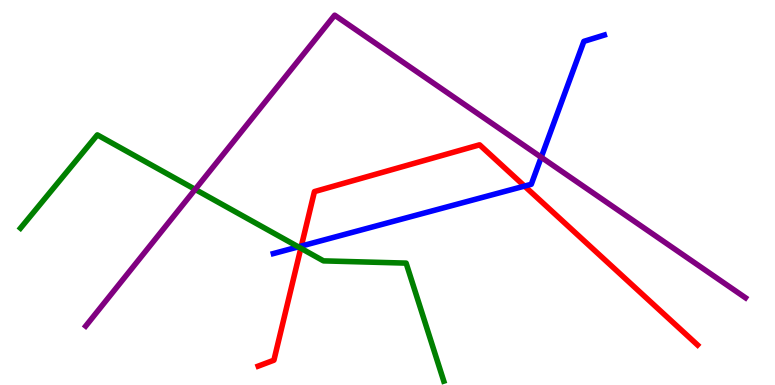[{'lines': ['blue', 'red'], 'intersections': [{'x': 3.89, 'y': 3.61}, {'x': 6.77, 'y': 5.17}]}, {'lines': ['green', 'red'], 'intersections': [{'x': 3.88, 'y': 3.55}]}, {'lines': ['purple', 'red'], 'intersections': []}, {'lines': ['blue', 'green'], 'intersections': [{'x': 3.85, 'y': 3.59}]}, {'lines': ['blue', 'purple'], 'intersections': [{'x': 6.98, 'y': 5.92}]}, {'lines': ['green', 'purple'], 'intersections': [{'x': 2.52, 'y': 5.08}]}]